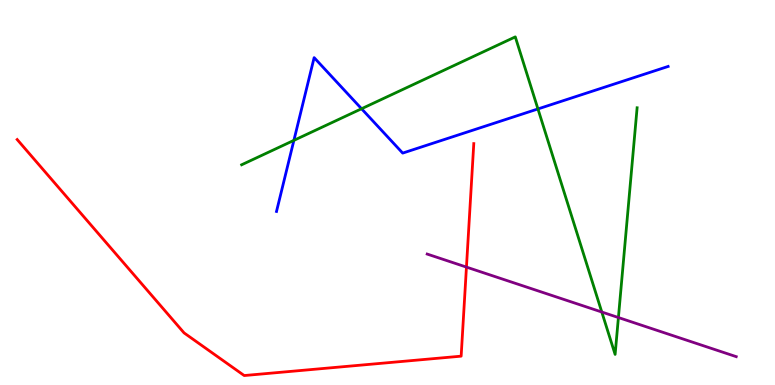[{'lines': ['blue', 'red'], 'intersections': []}, {'lines': ['green', 'red'], 'intersections': []}, {'lines': ['purple', 'red'], 'intersections': [{'x': 6.02, 'y': 3.06}]}, {'lines': ['blue', 'green'], 'intersections': [{'x': 3.79, 'y': 6.35}, {'x': 4.67, 'y': 7.18}, {'x': 6.94, 'y': 7.17}]}, {'lines': ['blue', 'purple'], 'intersections': []}, {'lines': ['green', 'purple'], 'intersections': [{'x': 7.77, 'y': 1.9}, {'x': 7.98, 'y': 1.75}]}]